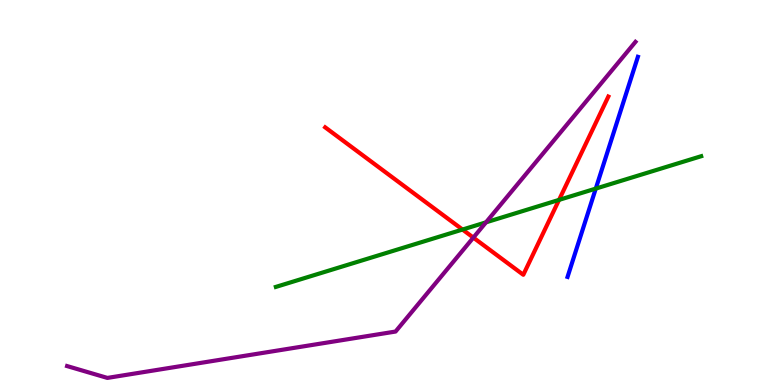[{'lines': ['blue', 'red'], 'intersections': []}, {'lines': ['green', 'red'], 'intersections': [{'x': 5.97, 'y': 4.04}, {'x': 7.21, 'y': 4.81}]}, {'lines': ['purple', 'red'], 'intersections': [{'x': 6.11, 'y': 3.83}]}, {'lines': ['blue', 'green'], 'intersections': [{'x': 7.69, 'y': 5.1}]}, {'lines': ['blue', 'purple'], 'intersections': []}, {'lines': ['green', 'purple'], 'intersections': [{'x': 6.27, 'y': 4.23}]}]